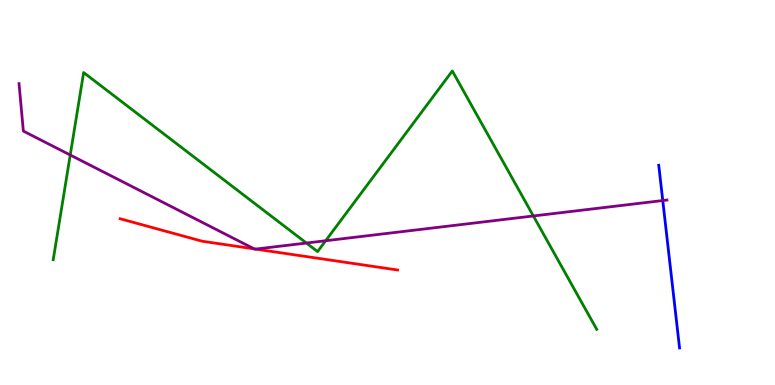[{'lines': ['blue', 'red'], 'intersections': []}, {'lines': ['green', 'red'], 'intersections': []}, {'lines': ['purple', 'red'], 'intersections': [{'x': 3.28, 'y': 3.54}, {'x': 3.3, 'y': 3.53}]}, {'lines': ['blue', 'green'], 'intersections': []}, {'lines': ['blue', 'purple'], 'intersections': [{'x': 8.55, 'y': 4.79}]}, {'lines': ['green', 'purple'], 'intersections': [{'x': 0.906, 'y': 5.97}, {'x': 3.95, 'y': 3.69}, {'x': 4.2, 'y': 3.75}, {'x': 6.88, 'y': 4.39}]}]